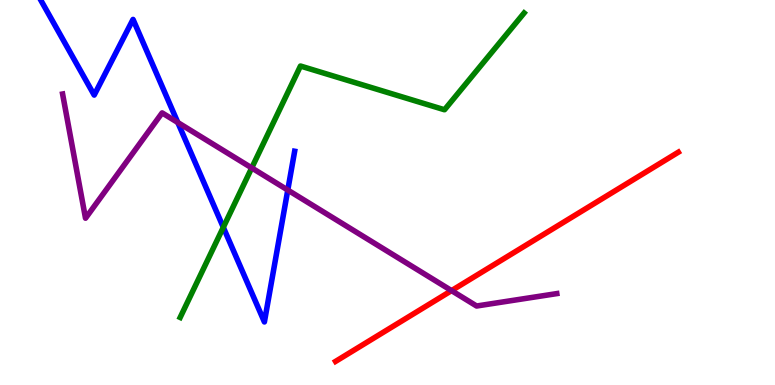[{'lines': ['blue', 'red'], 'intersections': []}, {'lines': ['green', 'red'], 'intersections': []}, {'lines': ['purple', 'red'], 'intersections': [{'x': 5.83, 'y': 2.45}]}, {'lines': ['blue', 'green'], 'intersections': [{'x': 2.88, 'y': 4.1}]}, {'lines': ['blue', 'purple'], 'intersections': [{'x': 2.29, 'y': 6.82}, {'x': 3.71, 'y': 5.06}]}, {'lines': ['green', 'purple'], 'intersections': [{'x': 3.25, 'y': 5.64}]}]